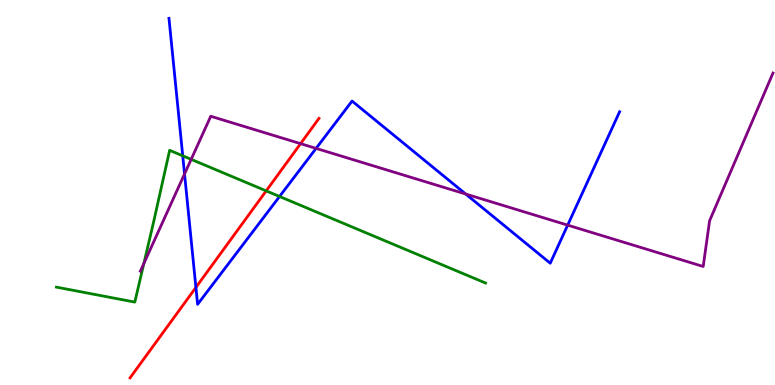[{'lines': ['blue', 'red'], 'intersections': [{'x': 2.53, 'y': 2.53}]}, {'lines': ['green', 'red'], 'intersections': [{'x': 3.43, 'y': 5.04}]}, {'lines': ['purple', 'red'], 'intersections': [{'x': 3.88, 'y': 6.27}]}, {'lines': ['blue', 'green'], 'intersections': [{'x': 2.36, 'y': 5.95}, {'x': 3.61, 'y': 4.9}]}, {'lines': ['blue', 'purple'], 'intersections': [{'x': 2.38, 'y': 5.48}, {'x': 4.08, 'y': 6.15}, {'x': 6.01, 'y': 4.96}, {'x': 7.32, 'y': 4.15}]}, {'lines': ['green', 'purple'], 'intersections': [{'x': 1.86, 'y': 3.16}, {'x': 2.47, 'y': 5.86}]}]